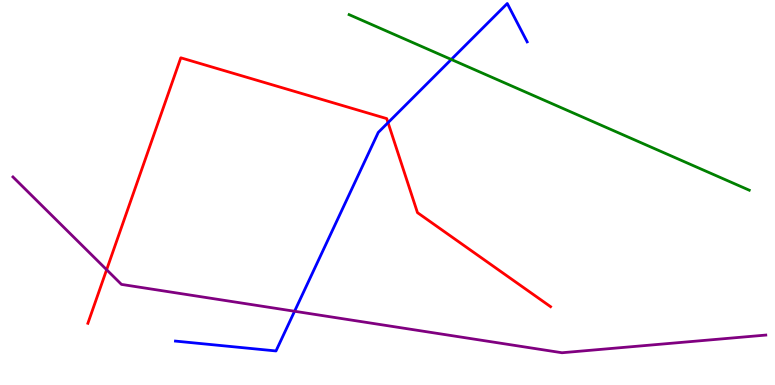[{'lines': ['blue', 'red'], 'intersections': [{'x': 5.01, 'y': 6.81}]}, {'lines': ['green', 'red'], 'intersections': []}, {'lines': ['purple', 'red'], 'intersections': [{'x': 1.38, 'y': 2.99}]}, {'lines': ['blue', 'green'], 'intersections': [{'x': 5.82, 'y': 8.46}]}, {'lines': ['blue', 'purple'], 'intersections': [{'x': 3.8, 'y': 1.92}]}, {'lines': ['green', 'purple'], 'intersections': []}]